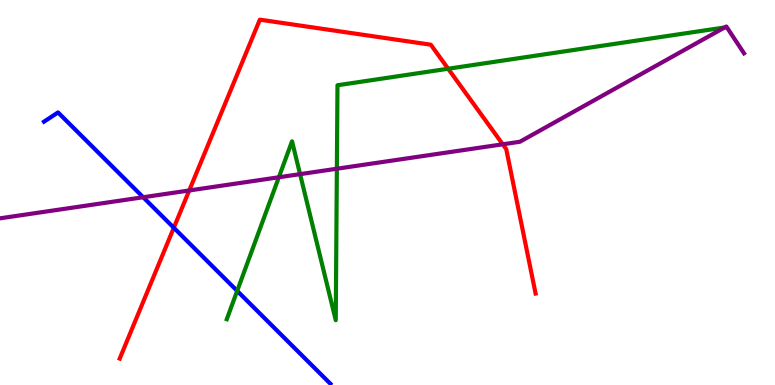[{'lines': ['blue', 'red'], 'intersections': [{'x': 2.24, 'y': 4.08}]}, {'lines': ['green', 'red'], 'intersections': [{'x': 5.78, 'y': 8.21}]}, {'lines': ['purple', 'red'], 'intersections': [{'x': 2.44, 'y': 5.05}, {'x': 6.49, 'y': 6.25}]}, {'lines': ['blue', 'green'], 'intersections': [{'x': 3.06, 'y': 2.44}]}, {'lines': ['blue', 'purple'], 'intersections': [{'x': 1.85, 'y': 4.88}]}, {'lines': ['green', 'purple'], 'intersections': [{'x': 3.6, 'y': 5.4}, {'x': 3.87, 'y': 5.48}, {'x': 4.35, 'y': 5.62}]}]